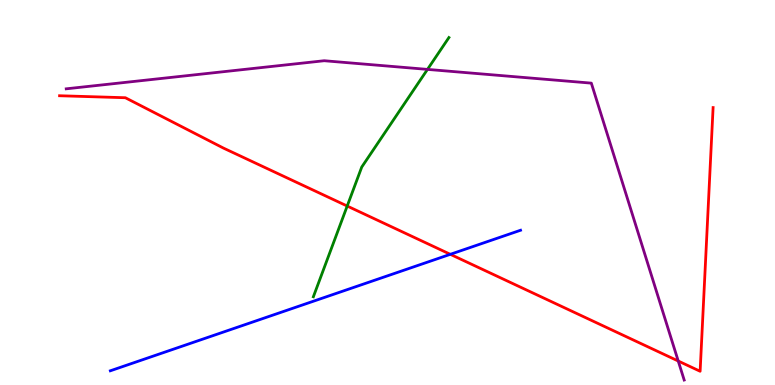[{'lines': ['blue', 'red'], 'intersections': [{'x': 5.81, 'y': 3.39}]}, {'lines': ['green', 'red'], 'intersections': [{'x': 4.48, 'y': 4.65}]}, {'lines': ['purple', 'red'], 'intersections': [{'x': 8.75, 'y': 0.623}]}, {'lines': ['blue', 'green'], 'intersections': []}, {'lines': ['blue', 'purple'], 'intersections': []}, {'lines': ['green', 'purple'], 'intersections': [{'x': 5.52, 'y': 8.2}]}]